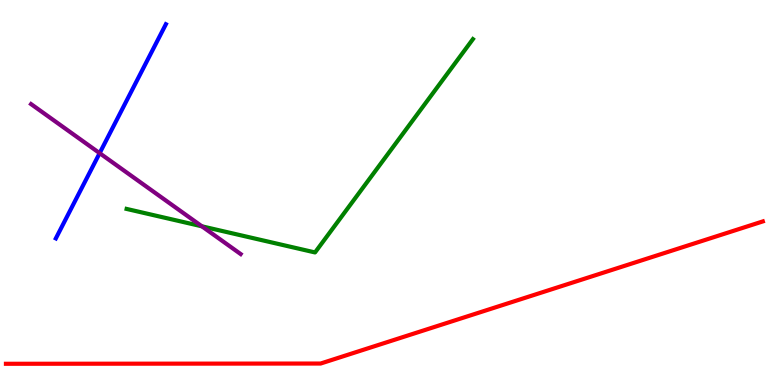[{'lines': ['blue', 'red'], 'intersections': []}, {'lines': ['green', 'red'], 'intersections': []}, {'lines': ['purple', 'red'], 'intersections': []}, {'lines': ['blue', 'green'], 'intersections': []}, {'lines': ['blue', 'purple'], 'intersections': [{'x': 1.29, 'y': 6.02}]}, {'lines': ['green', 'purple'], 'intersections': [{'x': 2.61, 'y': 4.12}]}]